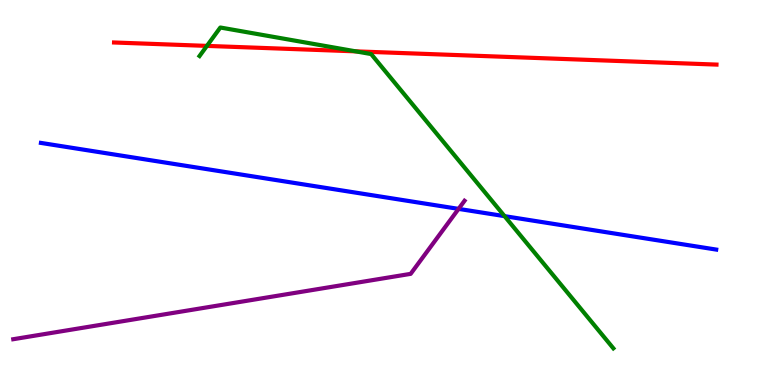[{'lines': ['blue', 'red'], 'intersections': []}, {'lines': ['green', 'red'], 'intersections': [{'x': 2.67, 'y': 8.81}, {'x': 4.59, 'y': 8.67}]}, {'lines': ['purple', 'red'], 'intersections': []}, {'lines': ['blue', 'green'], 'intersections': [{'x': 6.51, 'y': 4.39}]}, {'lines': ['blue', 'purple'], 'intersections': [{'x': 5.92, 'y': 4.57}]}, {'lines': ['green', 'purple'], 'intersections': []}]